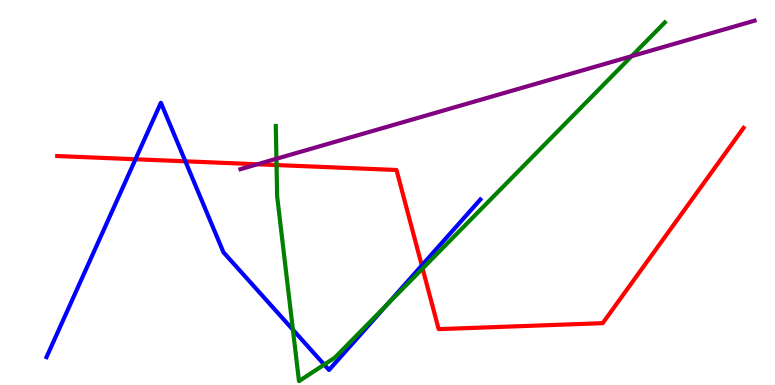[{'lines': ['blue', 'red'], 'intersections': [{'x': 1.75, 'y': 5.86}, {'x': 2.39, 'y': 5.81}, {'x': 5.44, 'y': 3.1}]}, {'lines': ['green', 'red'], 'intersections': [{'x': 3.57, 'y': 5.71}, {'x': 5.45, 'y': 3.03}]}, {'lines': ['purple', 'red'], 'intersections': [{'x': 3.32, 'y': 5.73}]}, {'lines': ['blue', 'green'], 'intersections': [{'x': 3.78, 'y': 1.44}, {'x': 4.18, 'y': 0.53}, {'x': 4.99, 'y': 2.08}]}, {'lines': ['blue', 'purple'], 'intersections': []}, {'lines': ['green', 'purple'], 'intersections': [{'x': 3.57, 'y': 5.88}, {'x': 8.15, 'y': 8.54}]}]